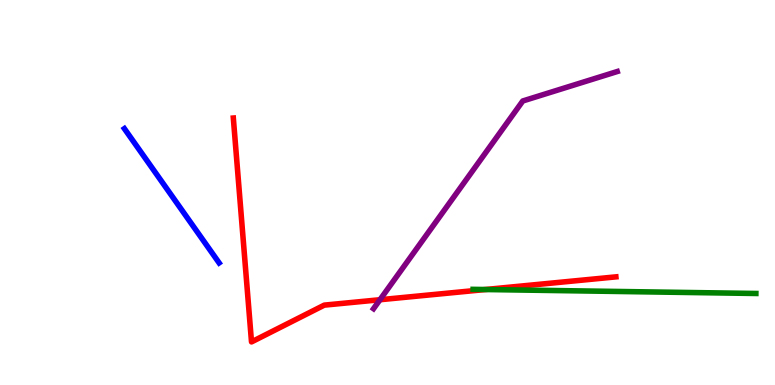[{'lines': ['blue', 'red'], 'intersections': []}, {'lines': ['green', 'red'], 'intersections': [{'x': 6.26, 'y': 2.48}]}, {'lines': ['purple', 'red'], 'intersections': [{'x': 4.9, 'y': 2.21}]}, {'lines': ['blue', 'green'], 'intersections': []}, {'lines': ['blue', 'purple'], 'intersections': []}, {'lines': ['green', 'purple'], 'intersections': []}]